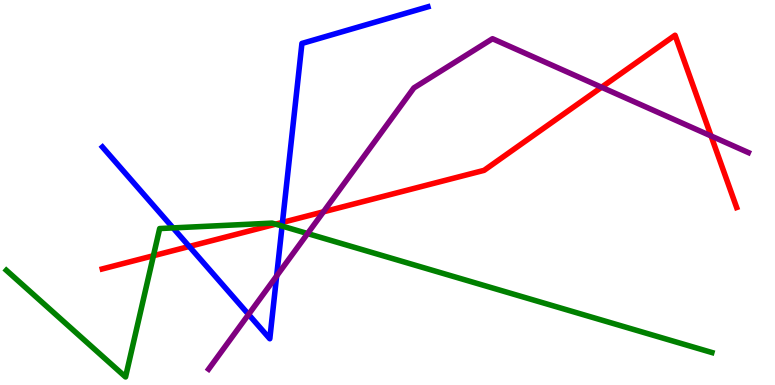[{'lines': ['blue', 'red'], 'intersections': [{'x': 2.44, 'y': 3.6}, {'x': 3.64, 'y': 4.22}]}, {'lines': ['green', 'red'], 'intersections': [{'x': 1.98, 'y': 3.36}, {'x': 3.56, 'y': 4.18}]}, {'lines': ['purple', 'red'], 'intersections': [{'x': 4.17, 'y': 4.5}, {'x': 7.76, 'y': 7.73}, {'x': 9.18, 'y': 6.47}]}, {'lines': ['blue', 'green'], 'intersections': [{'x': 2.23, 'y': 4.08}, {'x': 3.64, 'y': 4.13}]}, {'lines': ['blue', 'purple'], 'intersections': [{'x': 3.21, 'y': 1.83}, {'x': 3.57, 'y': 2.83}]}, {'lines': ['green', 'purple'], 'intersections': [{'x': 3.97, 'y': 3.93}]}]